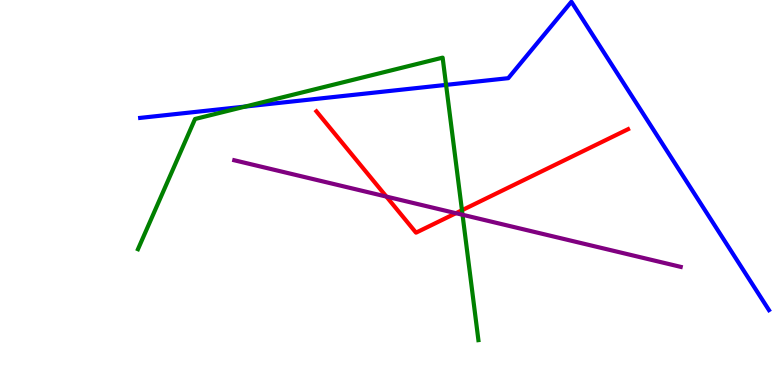[{'lines': ['blue', 'red'], 'intersections': []}, {'lines': ['green', 'red'], 'intersections': [{'x': 5.96, 'y': 4.54}]}, {'lines': ['purple', 'red'], 'intersections': [{'x': 4.99, 'y': 4.89}, {'x': 5.88, 'y': 4.46}]}, {'lines': ['blue', 'green'], 'intersections': [{'x': 3.16, 'y': 7.23}, {'x': 5.76, 'y': 7.8}]}, {'lines': ['blue', 'purple'], 'intersections': []}, {'lines': ['green', 'purple'], 'intersections': [{'x': 5.97, 'y': 4.42}]}]